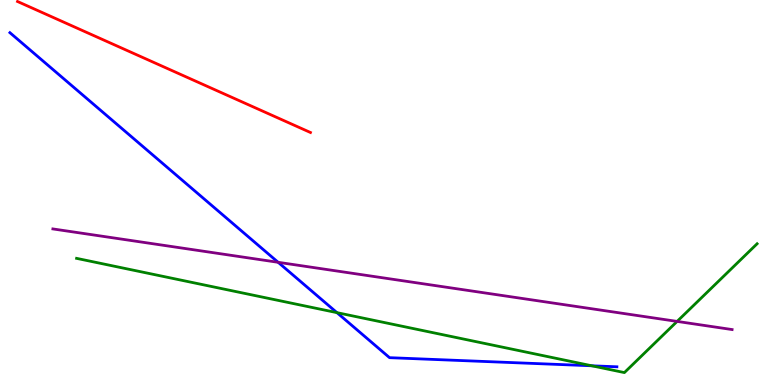[{'lines': ['blue', 'red'], 'intersections': []}, {'lines': ['green', 'red'], 'intersections': []}, {'lines': ['purple', 'red'], 'intersections': []}, {'lines': ['blue', 'green'], 'intersections': [{'x': 4.35, 'y': 1.88}, {'x': 7.64, 'y': 0.499}]}, {'lines': ['blue', 'purple'], 'intersections': [{'x': 3.59, 'y': 3.19}]}, {'lines': ['green', 'purple'], 'intersections': [{'x': 8.74, 'y': 1.65}]}]